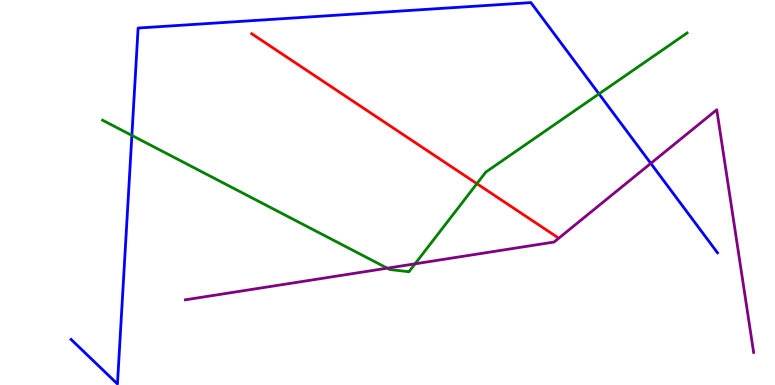[{'lines': ['blue', 'red'], 'intersections': []}, {'lines': ['green', 'red'], 'intersections': [{'x': 6.15, 'y': 5.23}]}, {'lines': ['purple', 'red'], 'intersections': []}, {'lines': ['blue', 'green'], 'intersections': [{'x': 1.7, 'y': 6.48}, {'x': 7.73, 'y': 7.56}]}, {'lines': ['blue', 'purple'], 'intersections': [{'x': 8.4, 'y': 5.76}]}, {'lines': ['green', 'purple'], 'intersections': [{'x': 5.0, 'y': 3.03}, {'x': 5.36, 'y': 3.15}]}]